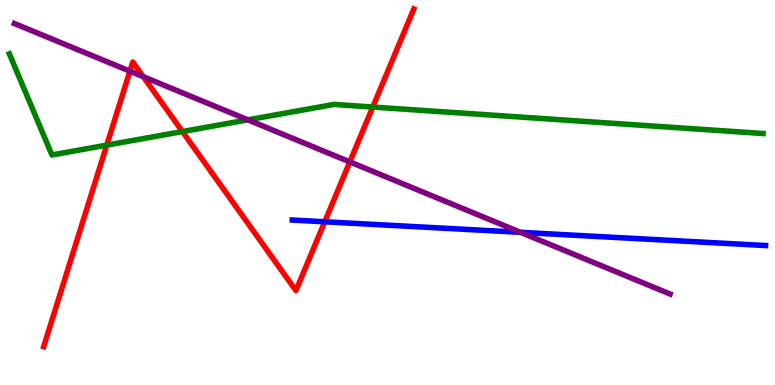[{'lines': ['blue', 'red'], 'intersections': [{'x': 4.19, 'y': 4.24}]}, {'lines': ['green', 'red'], 'intersections': [{'x': 1.38, 'y': 6.23}, {'x': 2.35, 'y': 6.58}, {'x': 4.81, 'y': 7.22}]}, {'lines': ['purple', 'red'], 'intersections': [{'x': 1.68, 'y': 8.15}, {'x': 1.85, 'y': 8.01}, {'x': 4.51, 'y': 5.79}]}, {'lines': ['blue', 'green'], 'intersections': []}, {'lines': ['blue', 'purple'], 'intersections': [{'x': 6.72, 'y': 3.97}]}, {'lines': ['green', 'purple'], 'intersections': [{'x': 3.2, 'y': 6.89}]}]